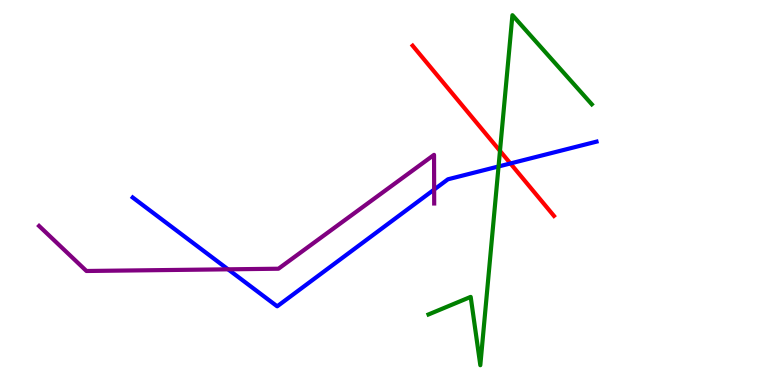[{'lines': ['blue', 'red'], 'intersections': [{'x': 6.59, 'y': 5.75}]}, {'lines': ['green', 'red'], 'intersections': [{'x': 6.45, 'y': 6.08}]}, {'lines': ['purple', 'red'], 'intersections': []}, {'lines': ['blue', 'green'], 'intersections': [{'x': 6.43, 'y': 5.68}]}, {'lines': ['blue', 'purple'], 'intersections': [{'x': 2.94, 'y': 3.0}, {'x': 5.6, 'y': 5.08}]}, {'lines': ['green', 'purple'], 'intersections': []}]